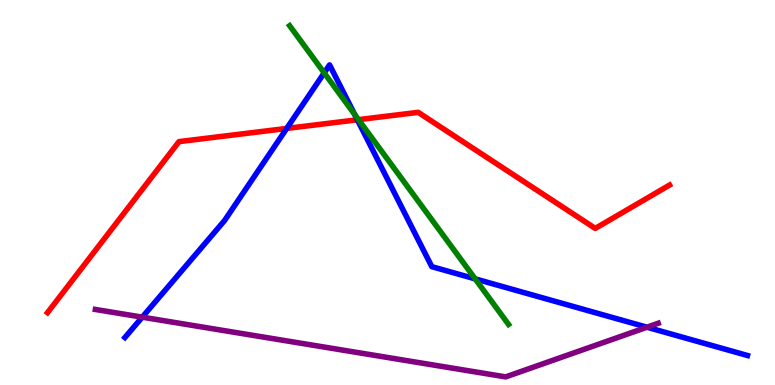[{'lines': ['blue', 'red'], 'intersections': [{'x': 3.7, 'y': 6.66}, {'x': 4.61, 'y': 6.89}]}, {'lines': ['green', 'red'], 'intersections': [{'x': 4.63, 'y': 6.89}]}, {'lines': ['purple', 'red'], 'intersections': []}, {'lines': ['blue', 'green'], 'intersections': [{'x': 4.18, 'y': 8.11}, {'x': 4.58, 'y': 7.03}, {'x': 6.13, 'y': 2.76}]}, {'lines': ['blue', 'purple'], 'intersections': [{'x': 1.84, 'y': 1.76}, {'x': 8.35, 'y': 1.5}]}, {'lines': ['green', 'purple'], 'intersections': []}]